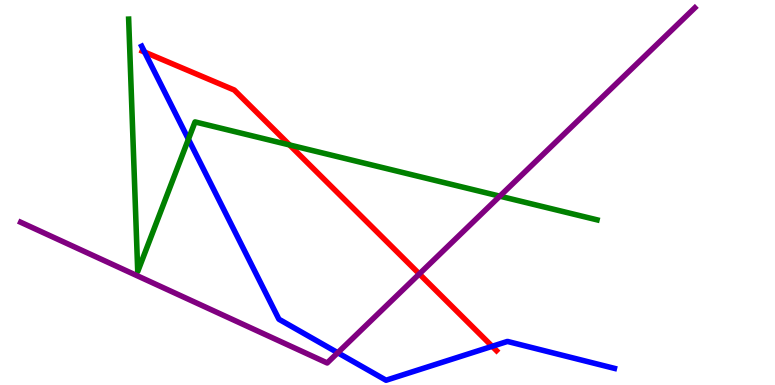[{'lines': ['blue', 'red'], 'intersections': [{'x': 1.87, 'y': 8.65}, {'x': 6.35, 'y': 1.0}]}, {'lines': ['green', 'red'], 'intersections': [{'x': 3.74, 'y': 6.24}]}, {'lines': ['purple', 'red'], 'intersections': [{'x': 5.41, 'y': 2.88}]}, {'lines': ['blue', 'green'], 'intersections': [{'x': 2.43, 'y': 6.38}]}, {'lines': ['blue', 'purple'], 'intersections': [{'x': 4.36, 'y': 0.838}]}, {'lines': ['green', 'purple'], 'intersections': [{'x': 6.45, 'y': 4.9}]}]